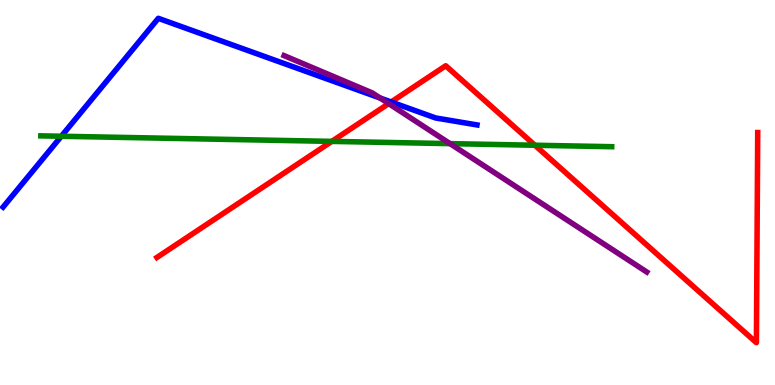[{'lines': ['blue', 'red'], 'intersections': [{'x': 5.05, 'y': 7.35}]}, {'lines': ['green', 'red'], 'intersections': [{'x': 4.28, 'y': 6.33}, {'x': 6.9, 'y': 6.23}]}, {'lines': ['purple', 'red'], 'intersections': [{'x': 5.02, 'y': 7.31}]}, {'lines': ['blue', 'green'], 'intersections': [{'x': 0.791, 'y': 6.46}]}, {'lines': ['blue', 'purple'], 'intersections': [{'x': 4.9, 'y': 7.45}]}, {'lines': ['green', 'purple'], 'intersections': [{'x': 5.81, 'y': 6.27}]}]